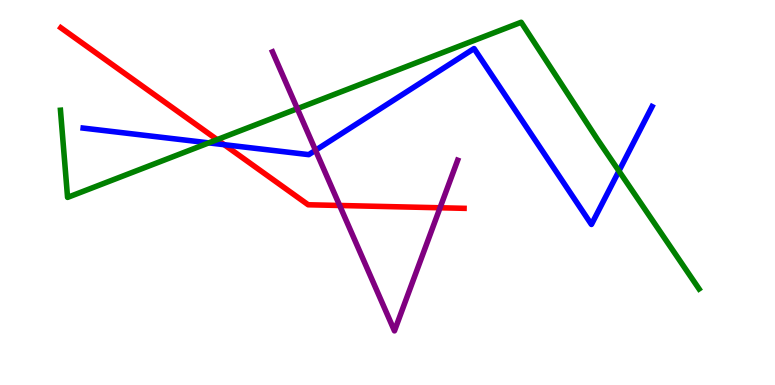[{'lines': ['blue', 'red'], 'intersections': [{'x': 2.89, 'y': 6.24}]}, {'lines': ['green', 'red'], 'intersections': [{'x': 2.8, 'y': 6.37}]}, {'lines': ['purple', 'red'], 'intersections': [{'x': 4.38, 'y': 4.66}, {'x': 5.68, 'y': 4.6}]}, {'lines': ['blue', 'green'], 'intersections': [{'x': 2.69, 'y': 6.29}, {'x': 7.99, 'y': 5.56}]}, {'lines': ['blue', 'purple'], 'intersections': [{'x': 4.07, 'y': 6.1}]}, {'lines': ['green', 'purple'], 'intersections': [{'x': 3.84, 'y': 7.18}]}]